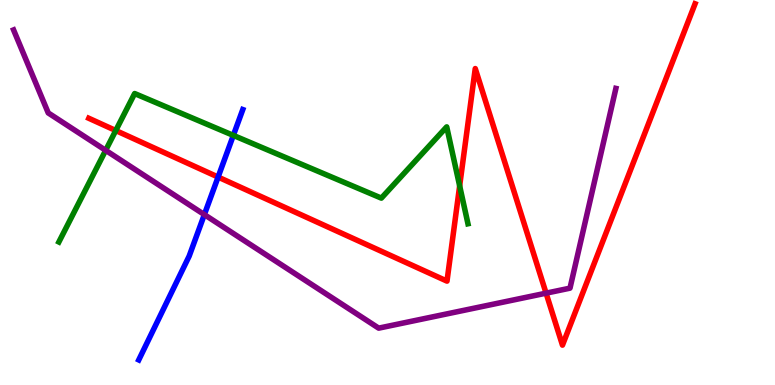[{'lines': ['blue', 'red'], 'intersections': [{'x': 2.81, 'y': 5.4}]}, {'lines': ['green', 'red'], 'intersections': [{'x': 1.49, 'y': 6.61}, {'x': 5.93, 'y': 5.17}]}, {'lines': ['purple', 'red'], 'intersections': [{'x': 7.05, 'y': 2.39}]}, {'lines': ['blue', 'green'], 'intersections': [{'x': 3.01, 'y': 6.48}]}, {'lines': ['blue', 'purple'], 'intersections': [{'x': 2.64, 'y': 4.43}]}, {'lines': ['green', 'purple'], 'intersections': [{'x': 1.36, 'y': 6.1}]}]